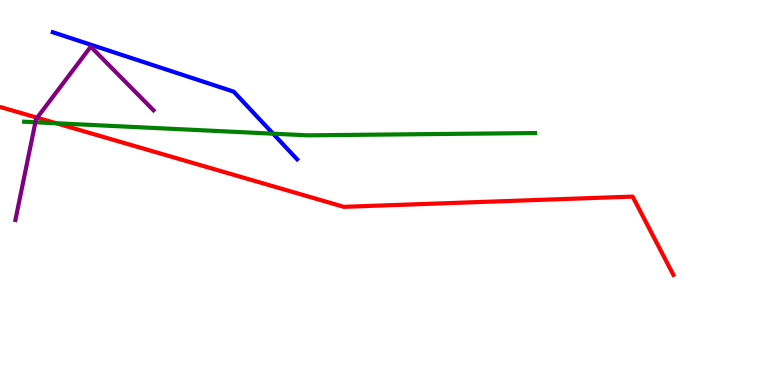[{'lines': ['blue', 'red'], 'intersections': []}, {'lines': ['green', 'red'], 'intersections': [{'x': 0.726, 'y': 6.8}]}, {'lines': ['purple', 'red'], 'intersections': [{'x': 0.479, 'y': 6.94}]}, {'lines': ['blue', 'green'], 'intersections': [{'x': 3.52, 'y': 6.53}]}, {'lines': ['blue', 'purple'], 'intersections': []}, {'lines': ['green', 'purple'], 'intersections': [{'x': 0.457, 'y': 6.82}]}]